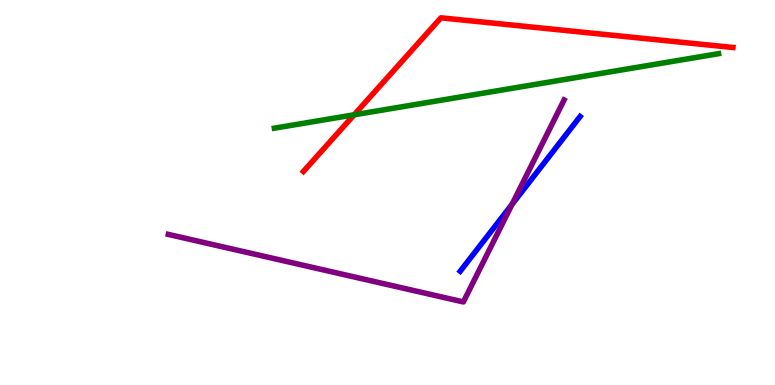[{'lines': ['blue', 'red'], 'intersections': []}, {'lines': ['green', 'red'], 'intersections': [{'x': 4.57, 'y': 7.02}]}, {'lines': ['purple', 'red'], 'intersections': []}, {'lines': ['blue', 'green'], 'intersections': []}, {'lines': ['blue', 'purple'], 'intersections': [{'x': 6.61, 'y': 4.69}]}, {'lines': ['green', 'purple'], 'intersections': []}]